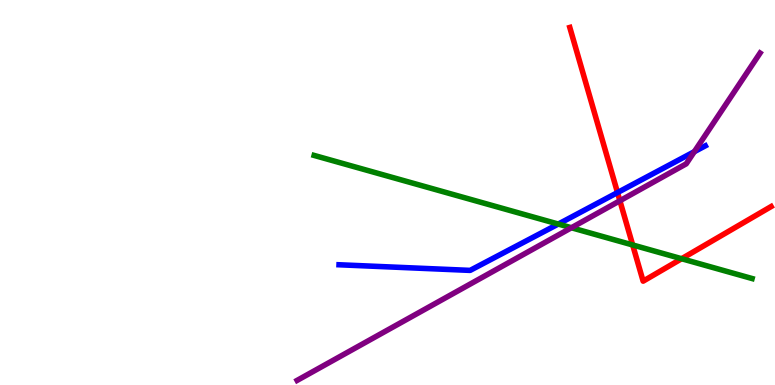[{'lines': ['blue', 'red'], 'intersections': [{'x': 7.97, 'y': 5.0}]}, {'lines': ['green', 'red'], 'intersections': [{'x': 8.16, 'y': 3.64}, {'x': 8.8, 'y': 3.28}]}, {'lines': ['purple', 'red'], 'intersections': [{'x': 8.0, 'y': 4.79}]}, {'lines': ['blue', 'green'], 'intersections': [{'x': 7.2, 'y': 4.18}]}, {'lines': ['blue', 'purple'], 'intersections': [{'x': 8.96, 'y': 6.06}]}, {'lines': ['green', 'purple'], 'intersections': [{'x': 7.37, 'y': 4.08}]}]